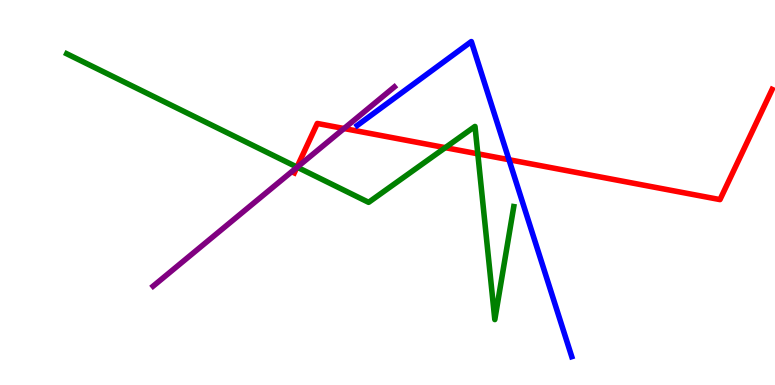[{'lines': ['blue', 'red'], 'intersections': [{'x': 6.57, 'y': 5.85}]}, {'lines': ['green', 'red'], 'intersections': [{'x': 3.83, 'y': 5.66}, {'x': 5.75, 'y': 6.16}, {'x': 6.17, 'y': 6.0}]}, {'lines': ['purple', 'red'], 'intersections': [{'x': 3.83, 'y': 5.65}, {'x': 4.44, 'y': 6.66}]}, {'lines': ['blue', 'green'], 'intersections': []}, {'lines': ['blue', 'purple'], 'intersections': []}, {'lines': ['green', 'purple'], 'intersections': [{'x': 3.83, 'y': 5.66}]}]